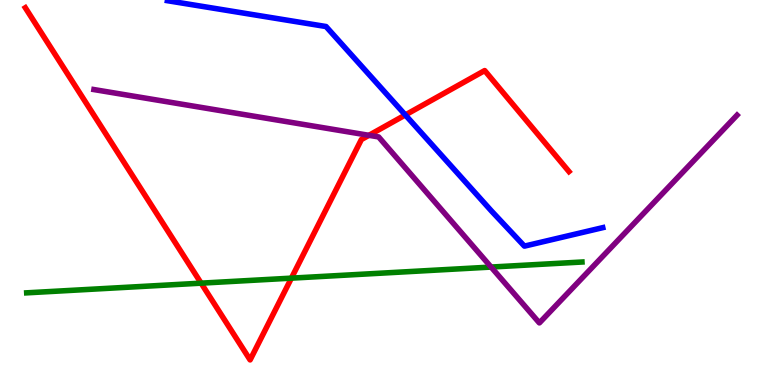[{'lines': ['blue', 'red'], 'intersections': [{'x': 5.23, 'y': 7.01}]}, {'lines': ['green', 'red'], 'intersections': [{'x': 2.6, 'y': 2.65}, {'x': 3.76, 'y': 2.78}]}, {'lines': ['purple', 'red'], 'intersections': [{'x': 4.76, 'y': 6.49}]}, {'lines': ['blue', 'green'], 'intersections': []}, {'lines': ['blue', 'purple'], 'intersections': []}, {'lines': ['green', 'purple'], 'intersections': [{'x': 6.34, 'y': 3.06}]}]